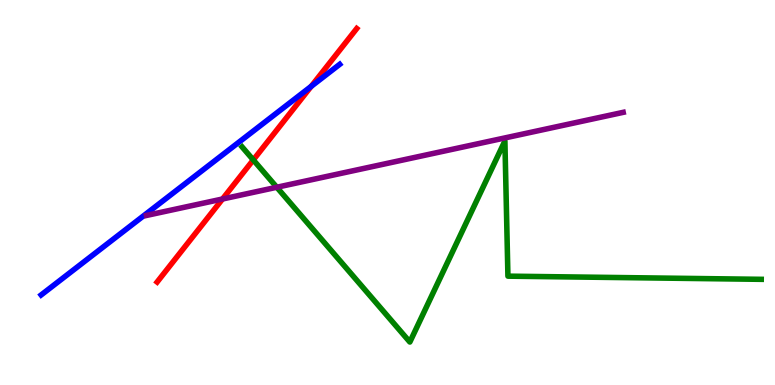[{'lines': ['blue', 'red'], 'intersections': [{'x': 4.02, 'y': 7.76}]}, {'lines': ['green', 'red'], 'intersections': [{'x': 3.27, 'y': 5.85}]}, {'lines': ['purple', 'red'], 'intersections': [{'x': 2.87, 'y': 4.83}]}, {'lines': ['blue', 'green'], 'intersections': []}, {'lines': ['blue', 'purple'], 'intersections': []}, {'lines': ['green', 'purple'], 'intersections': [{'x': 3.57, 'y': 5.14}]}]